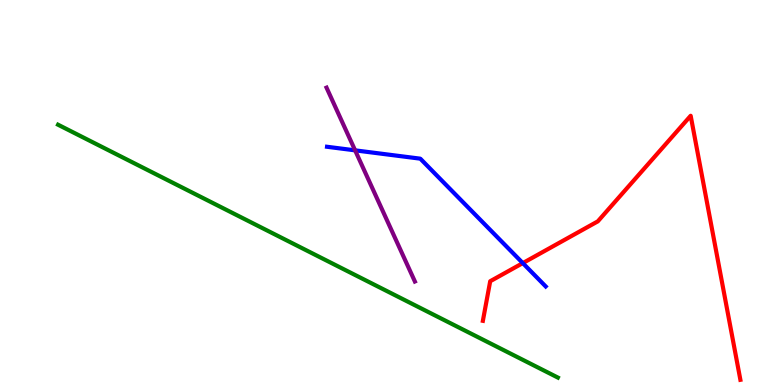[{'lines': ['blue', 'red'], 'intersections': [{'x': 6.75, 'y': 3.17}]}, {'lines': ['green', 'red'], 'intersections': []}, {'lines': ['purple', 'red'], 'intersections': []}, {'lines': ['blue', 'green'], 'intersections': []}, {'lines': ['blue', 'purple'], 'intersections': [{'x': 4.58, 'y': 6.09}]}, {'lines': ['green', 'purple'], 'intersections': []}]